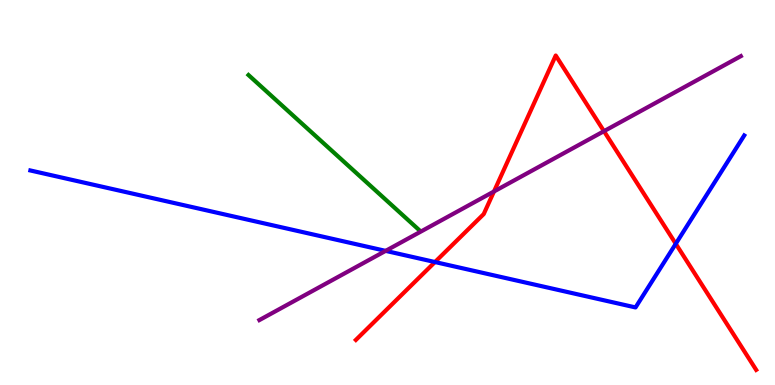[{'lines': ['blue', 'red'], 'intersections': [{'x': 5.61, 'y': 3.19}, {'x': 8.72, 'y': 3.67}]}, {'lines': ['green', 'red'], 'intersections': []}, {'lines': ['purple', 'red'], 'intersections': [{'x': 6.37, 'y': 5.03}, {'x': 7.79, 'y': 6.59}]}, {'lines': ['blue', 'green'], 'intersections': []}, {'lines': ['blue', 'purple'], 'intersections': [{'x': 4.98, 'y': 3.48}]}, {'lines': ['green', 'purple'], 'intersections': []}]